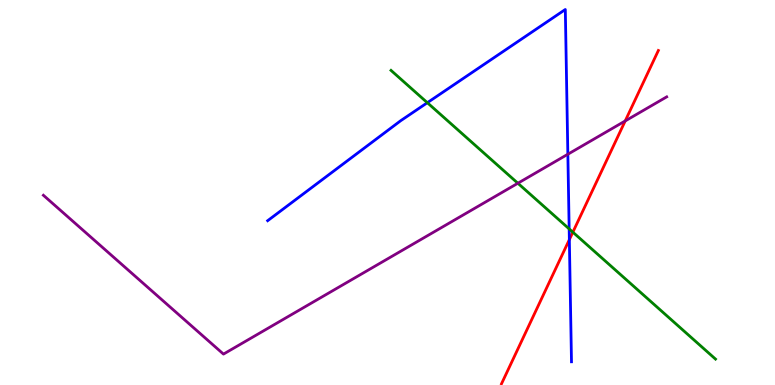[{'lines': ['blue', 'red'], 'intersections': [{'x': 7.35, 'y': 3.78}]}, {'lines': ['green', 'red'], 'intersections': [{'x': 7.39, 'y': 3.97}]}, {'lines': ['purple', 'red'], 'intersections': [{'x': 8.07, 'y': 6.86}]}, {'lines': ['blue', 'green'], 'intersections': [{'x': 5.51, 'y': 7.33}, {'x': 7.34, 'y': 4.06}]}, {'lines': ['blue', 'purple'], 'intersections': [{'x': 7.33, 'y': 5.99}]}, {'lines': ['green', 'purple'], 'intersections': [{'x': 6.68, 'y': 5.24}]}]